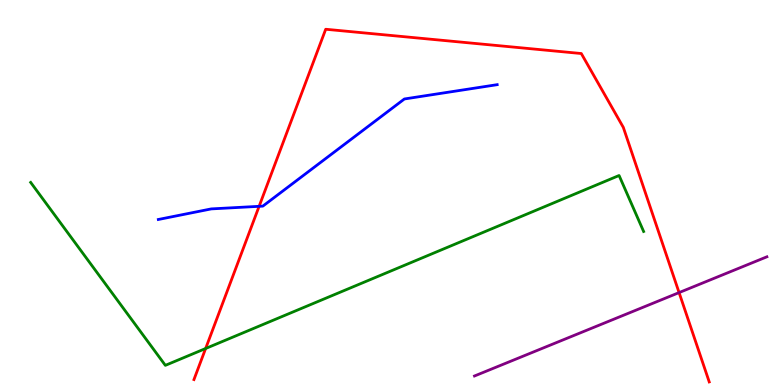[{'lines': ['blue', 'red'], 'intersections': [{'x': 3.34, 'y': 4.64}]}, {'lines': ['green', 'red'], 'intersections': [{'x': 2.65, 'y': 0.948}]}, {'lines': ['purple', 'red'], 'intersections': [{'x': 8.76, 'y': 2.4}]}, {'lines': ['blue', 'green'], 'intersections': []}, {'lines': ['blue', 'purple'], 'intersections': []}, {'lines': ['green', 'purple'], 'intersections': []}]